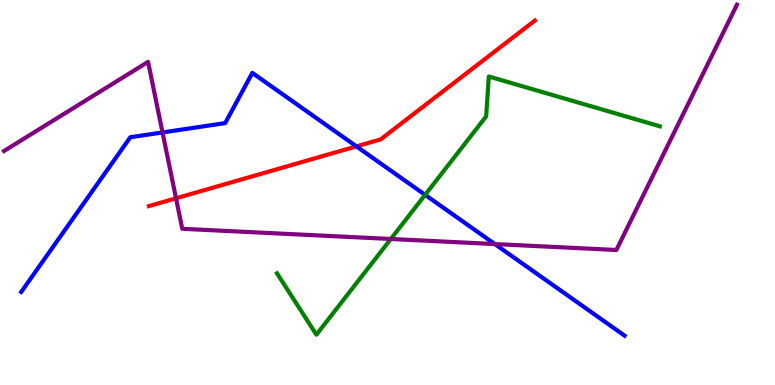[{'lines': ['blue', 'red'], 'intersections': [{'x': 4.6, 'y': 6.2}]}, {'lines': ['green', 'red'], 'intersections': []}, {'lines': ['purple', 'red'], 'intersections': [{'x': 2.27, 'y': 4.85}]}, {'lines': ['blue', 'green'], 'intersections': [{'x': 5.49, 'y': 4.94}]}, {'lines': ['blue', 'purple'], 'intersections': [{'x': 2.1, 'y': 6.56}, {'x': 6.38, 'y': 3.66}]}, {'lines': ['green', 'purple'], 'intersections': [{'x': 5.04, 'y': 3.79}]}]